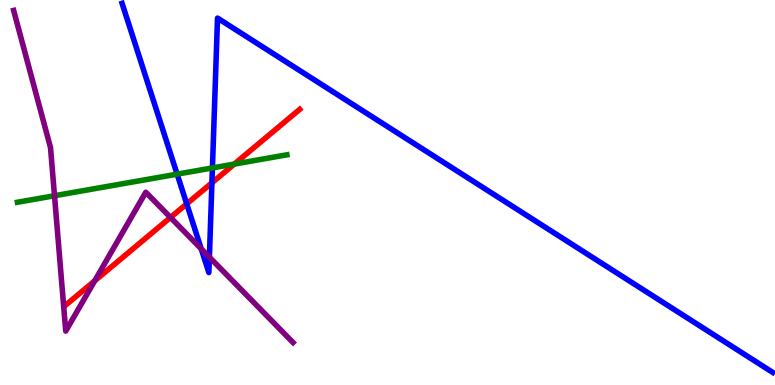[{'lines': ['blue', 'red'], 'intersections': [{'x': 2.41, 'y': 4.7}, {'x': 2.73, 'y': 5.25}]}, {'lines': ['green', 'red'], 'intersections': [{'x': 3.02, 'y': 5.74}]}, {'lines': ['purple', 'red'], 'intersections': [{'x': 1.22, 'y': 2.71}, {'x': 2.2, 'y': 4.35}]}, {'lines': ['blue', 'green'], 'intersections': [{'x': 2.29, 'y': 5.48}, {'x': 2.74, 'y': 5.64}]}, {'lines': ['blue', 'purple'], 'intersections': [{'x': 2.6, 'y': 3.54}, {'x': 2.7, 'y': 3.32}]}, {'lines': ['green', 'purple'], 'intersections': [{'x': 0.703, 'y': 4.92}]}]